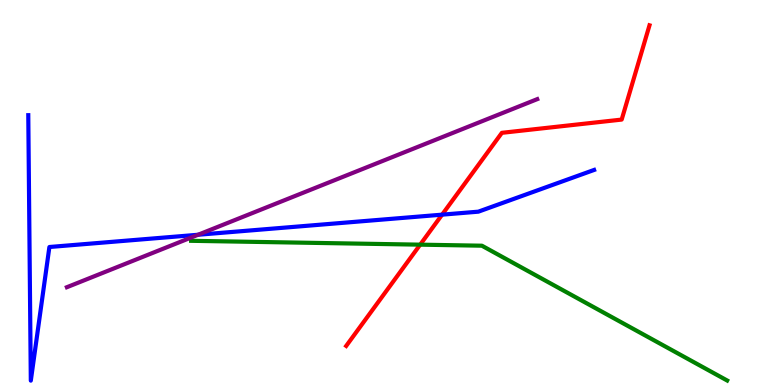[{'lines': ['blue', 'red'], 'intersections': [{'x': 5.7, 'y': 4.42}]}, {'lines': ['green', 'red'], 'intersections': [{'x': 5.42, 'y': 3.65}]}, {'lines': ['purple', 'red'], 'intersections': []}, {'lines': ['blue', 'green'], 'intersections': []}, {'lines': ['blue', 'purple'], 'intersections': [{'x': 2.56, 'y': 3.9}]}, {'lines': ['green', 'purple'], 'intersections': []}]